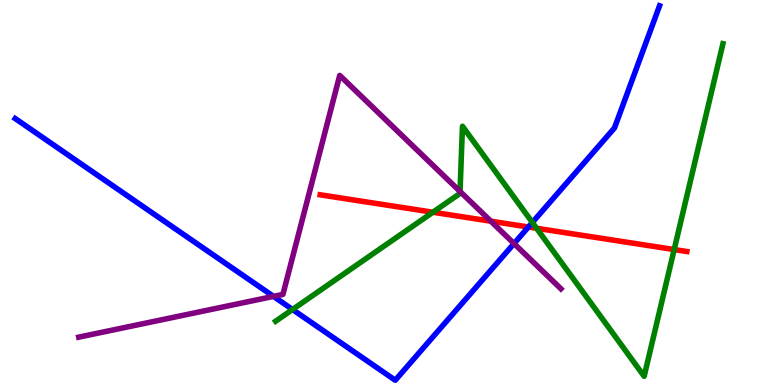[{'lines': ['blue', 'red'], 'intersections': [{'x': 6.82, 'y': 4.1}]}, {'lines': ['green', 'red'], 'intersections': [{'x': 5.59, 'y': 4.49}, {'x': 6.92, 'y': 4.07}, {'x': 8.7, 'y': 3.52}]}, {'lines': ['purple', 'red'], 'intersections': [{'x': 6.33, 'y': 4.25}]}, {'lines': ['blue', 'green'], 'intersections': [{'x': 3.77, 'y': 1.96}, {'x': 6.87, 'y': 4.22}]}, {'lines': ['blue', 'purple'], 'intersections': [{'x': 3.53, 'y': 2.3}, {'x': 6.63, 'y': 3.67}]}, {'lines': ['green', 'purple'], 'intersections': [{'x': 5.94, 'y': 5.03}]}]